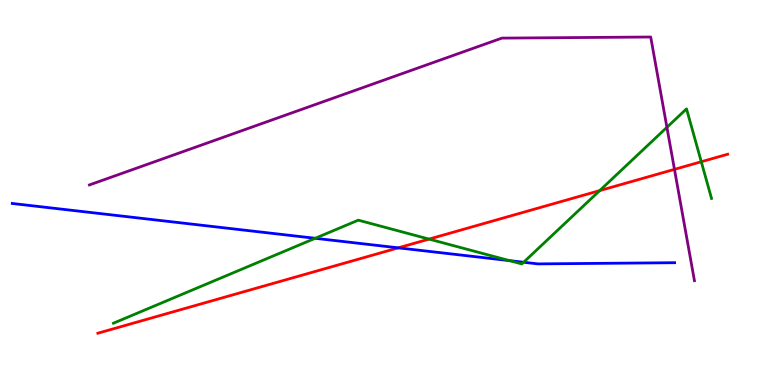[{'lines': ['blue', 'red'], 'intersections': [{'x': 5.14, 'y': 3.56}]}, {'lines': ['green', 'red'], 'intersections': [{'x': 5.54, 'y': 3.79}, {'x': 7.74, 'y': 5.05}, {'x': 9.05, 'y': 5.8}]}, {'lines': ['purple', 'red'], 'intersections': [{'x': 8.7, 'y': 5.6}]}, {'lines': ['blue', 'green'], 'intersections': [{'x': 4.07, 'y': 3.81}, {'x': 6.57, 'y': 3.23}, {'x': 6.76, 'y': 3.19}]}, {'lines': ['blue', 'purple'], 'intersections': []}, {'lines': ['green', 'purple'], 'intersections': [{'x': 8.61, 'y': 6.69}]}]